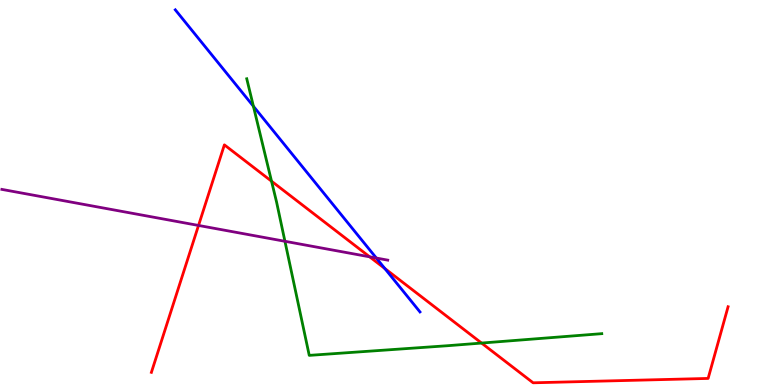[{'lines': ['blue', 'red'], 'intersections': [{'x': 4.97, 'y': 3.03}]}, {'lines': ['green', 'red'], 'intersections': [{'x': 3.5, 'y': 5.29}, {'x': 6.21, 'y': 1.09}]}, {'lines': ['purple', 'red'], 'intersections': [{'x': 2.56, 'y': 4.14}, {'x': 4.77, 'y': 3.33}]}, {'lines': ['blue', 'green'], 'intersections': [{'x': 3.27, 'y': 7.24}]}, {'lines': ['blue', 'purple'], 'intersections': [{'x': 4.86, 'y': 3.3}]}, {'lines': ['green', 'purple'], 'intersections': [{'x': 3.68, 'y': 3.73}]}]